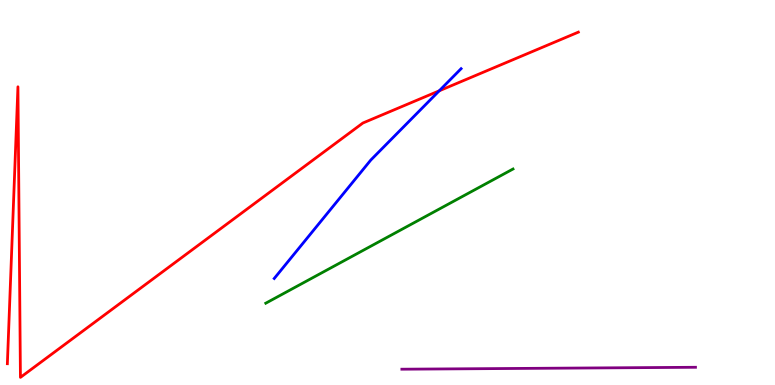[{'lines': ['blue', 'red'], 'intersections': [{'x': 5.67, 'y': 7.64}]}, {'lines': ['green', 'red'], 'intersections': []}, {'lines': ['purple', 'red'], 'intersections': []}, {'lines': ['blue', 'green'], 'intersections': []}, {'lines': ['blue', 'purple'], 'intersections': []}, {'lines': ['green', 'purple'], 'intersections': []}]